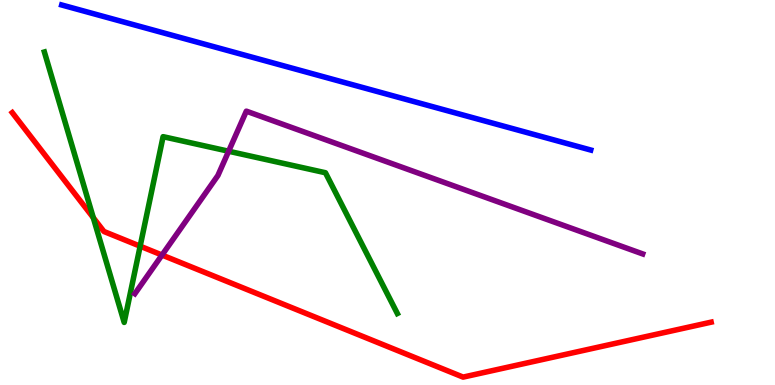[{'lines': ['blue', 'red'], 'intersections': []}, {'lines': ['green', 'red'], 'intersections': [{'x': 1.2, 'y': 4.35}, {'x': 1.81, 'y': 3.61}]}, {'lines': ['purple', 'red'], 'intersections': [{'x': 2.09, 'y': 3.38}]}, {'lines': ['blue', 'green'], 'intersections': []}, {'lines': ['blue', 'purple'], 'intersections': []}, {'lines': ['green', 'purple'], 'intersections': [{'x': 2.95, 'y': 6.07}]}]